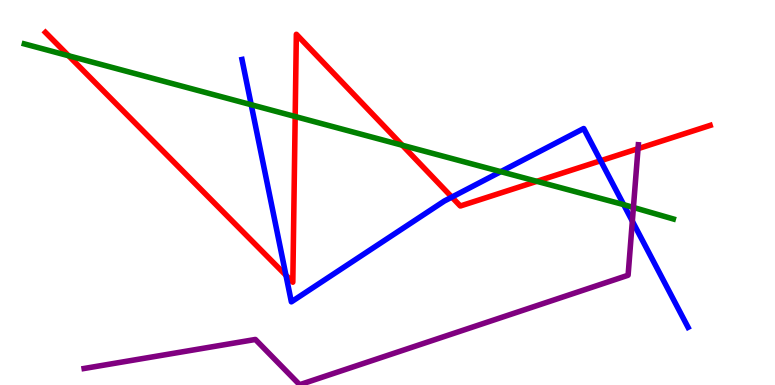[{'lines': ['blue', 'red'], 'intersections': [{'x': 3.69, 'y': 2.85}, {'x': 5.83, 'y': 4.88}, {'x': 7.75, 'y': 5.82}]}, {'lines': ['green', 'red'], 'intersections': [{'x': 0.885, 'y': 8.55}, {'x': 3.81, 'y': 6.97}, {'x': 5.19, 'y': 6.23}, {'x': 6.93, 'y': 5.29}]}, {'lines': ['purple', 'red'], 'intersections': [{'x': 8.23, 'y': 6.14}]}, {'lines': ['blue', 'green'], 'intersections': [{'x': 3.24, 'y': 7.28}, {'x': 6.46, 'y': 5.54}, {'x': 8.05, 'y': 4.68}]}, {'lines': ['blue', 'purple'], 'intersections': [{'x': 8.16, 'y': 4.26}]}, {'lines': ['green', 'purple'], 'intersections': [{'x': 8.17, 'y': 4.61}]}]